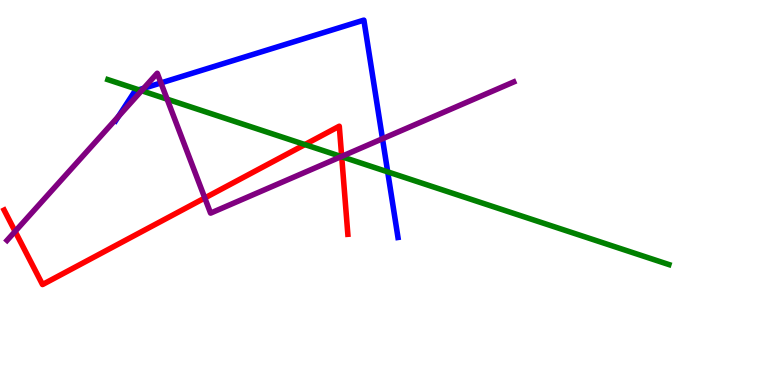[{'lines': ['blue', 'red'], 'intersections': []}, {'lines': ['green', 'red'], 'intersections': [{'x': 3.93, 'y': 6.24}, {'x': 4.41, 'y': 5.93}]}, {'lines': ['purple', 'red'], 'intersections': [{'x': 0.195, 'y': 3.99}, {'x': 2.64, 'y': 4.86}, {'x': 4.41, 'y': 5.94}]}, {'lines': ['blue', 'green'], 'intersections': [{'x': 1.79, 'y': 7.67}, {'x': 5.0, 'y': 5.54}]}, {'lines': ['blue', 'purple'], 'intersections': [{'x': 1.53, 'y': 6.98}, {'x': 1.85, 'y': 7.71}, {'x': 2.08, 'y': 7.85}, {'x': 4.94, 'y': 6.4}]}, {'lines': ['green', 'purple'], 'intersections': [{'x': 1.83, 'y': 7.64}, {'x': 2.16, 'y': 7.42}, {'x': 4.4, 'y': 5.93}]}]